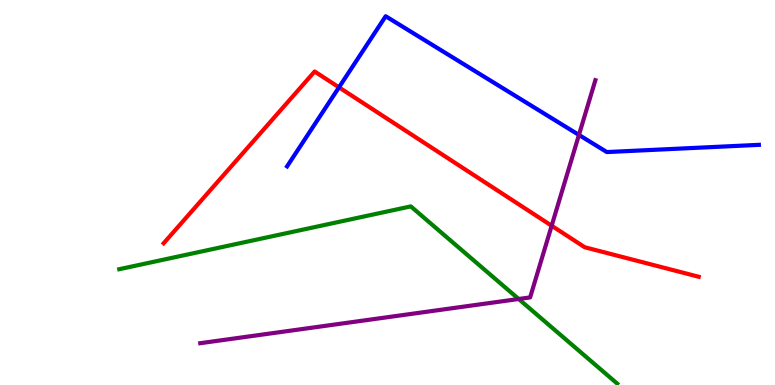[{'lines': ['blue', 'red'], 'intersections': [{'x': 4.37, 'y': 7.73}]}, {'lines': ['green', 'red'], 'intersections': []}, {'lines': ['purple', 'red'], 'intersections': [{'x': 7.12, 'y': 4.14}]}, {'lines': ['blue', 'green'], 'intersections': []}, {'lines': ['blue', 'purple'], 'intersections': [{'x': 7.47, 'y': 6.5}]}, {'lines': ['green', 'purple'], 'intersections': [{'x': 6.69, 'y': 2.23}]}]